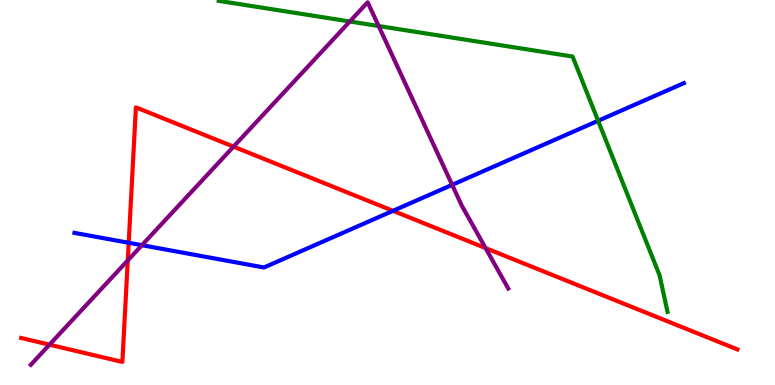[{'lines': ['blue', 'red'], 'intersections': [{'x': 1.66, 'y': 3.69}, {'x': 5.07, 'y': 4.52}]}, {'lines': ['green', 'red'], 'intersections': []}, {'lines': ['purple', 'red'], 'intersections': [{'x': 0.638, 'y': 1.05}, {'x': 1.65, 'y': 3.24}, {'x': 3.01, 'y': 6.19}, {'x': 6.27, 'y': 3.56}]}, {'lines': ['blue', 'green'], 'intersections': [{'x': 7.72, 'y': 6.86}]}, {'lines': ['blue', 'purple'], 'intersections': [{'x': 1.83, 'y': 3.63}, {'x': 5.83, 'y': 5.2}]}, {'lines': ['green', 'purple'], 'intersections': [{'x': 4.51, 'y': 9.44}, {'x': 4.89, 'y': 9.32}]}]